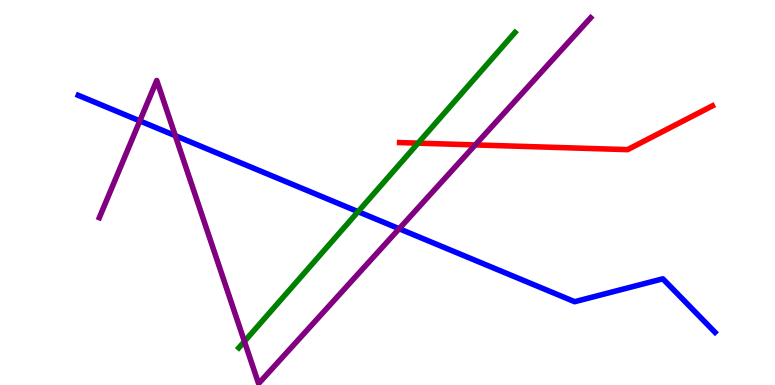[{'lines': ['blue', 'red'], 'intersections': []}, {'lines': ['green', 'red'], 'intersections': [{'x': 5.39, 'y': 6.28}]}, {'lines': ['purple', 'red'], 'intersections': [{'x': 6.13, 'y': 6.24}]}, {'lines': ['blue', 'green'], 'intersections': [{'x': 4.62, 'y': 4.5}]}, {'lines': ['blue', 'purple'], 'intersections': [{'x': 1.8, 'y': 6.86}, {'x': 2.26, 'y': 6.48}, {'x': 5.15, 'y': 4.06}]}, {'lines': ['green', 'purple'], 'intersections': [{'x': 3.15, 'y': 1.13}]}]